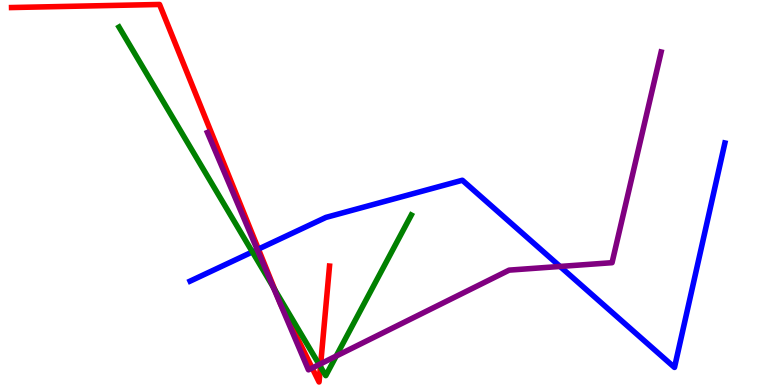[{'lines': ['blue', 'red'], 'intersections': [{'x': 3.33, 'y': 3.53}]}, {'lines': ['green', 'red'], 'intersections': [{'x': 3.55, 'y': 2.47}, {'x': 4.13, 'y': 0.476}]}, {'lines': ['purple', 'red'], 'intersections': [{'x': 4.03, 'y': 0.442}, {'x': 4.14, 'y': 0.552}]}, {'lines': ['blue', 'green'], 'intersections': [{'x': 3.26, 'y': 3.46}]}, {'lines': ['blue', 'purple'], 'intersections': [{'x': 3.32, 'y': 3.52}, {'x': 7.23, 'y': 3.08}]}, {'lines': ['green', 'purple'], 'intersections': [{'x': 3.52, 'y': 2.55}, {'x': 4.12, 'y': 0.532}, {'x': 4.34, 'y': 0.752}]}]